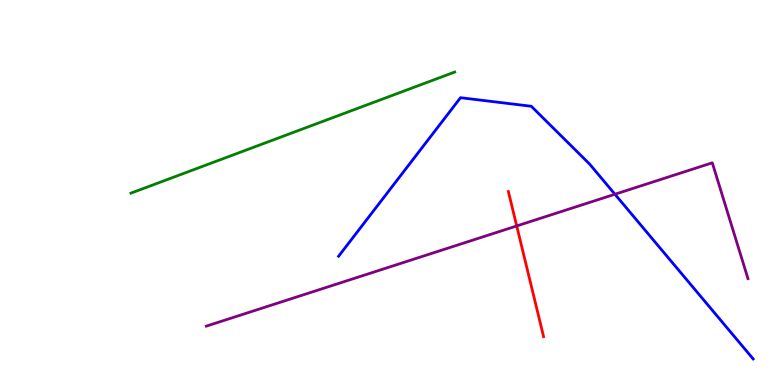[{'lines': ['blue', 'red'], 'intersections': []}, {'lines': ['green', 'red'], 'intersections': []}, {'lines': ['purple', 'red'], 'intersections': [{'x': 6.67, 'y': 4.13}]}, {'lines': ['blue', 'green'], 'intersections': []}, {'lines': ['blue', 'purple'], 'intersections': [{'x': 7.93, 'y': 4.95}]}, {'lines': ['green', 'purple'], 'intersections': []}]